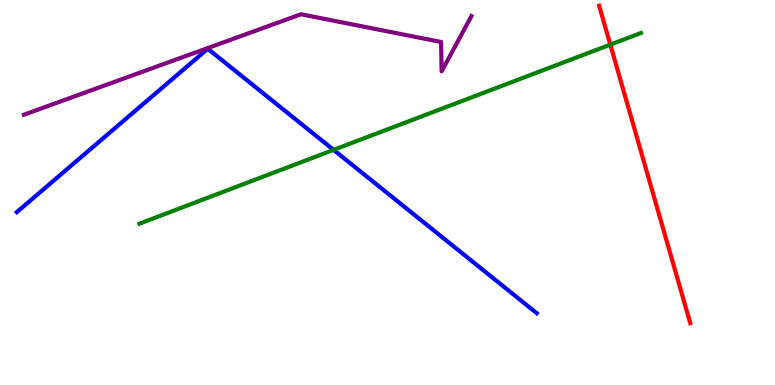[{'lines': ['blue', 'red'], 'intersections': []}, {'lines': ['green', 'red'], 'intersections': [{'x': 7.87, 'y': 8.84}]}, {'lines': ['purple', 'red'], 'intersections': []}, {'lines': ['blue', 'green'], 'intersections': [{'x': 4.3, 'y': 6.11}]}, {'lines': ['blue', 'purple'], 'intersections': []}, {'lines': ['green', 'purple'], 'intersections': []}]